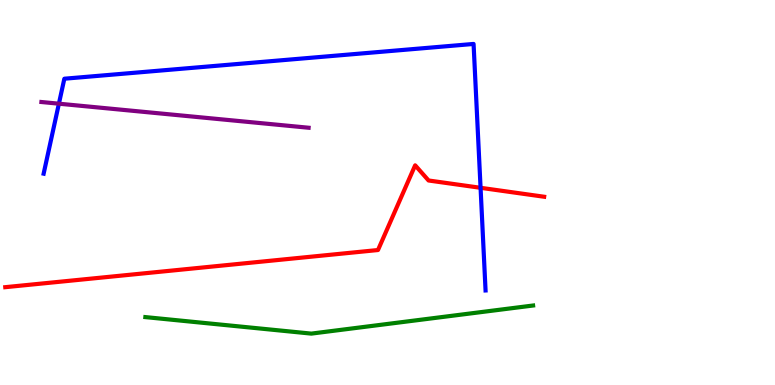[{'lines': ['blue', 'red'], 'intersections': [{'x': 6.2, 'y': 5.12}]}, {'lines': ['green', 'red'], 'intersections': []}, {'lines': ['purple', 'red'], 'intersections': []}, {'lines': ['blue', 'green'], 'intersections': []}, {'lines': ['blue', 'purple'], 'intersections': [{'x': 0.76, 'y': 7.31}]}, {'lines': ['green', 'purple'], 'intersections': []}]